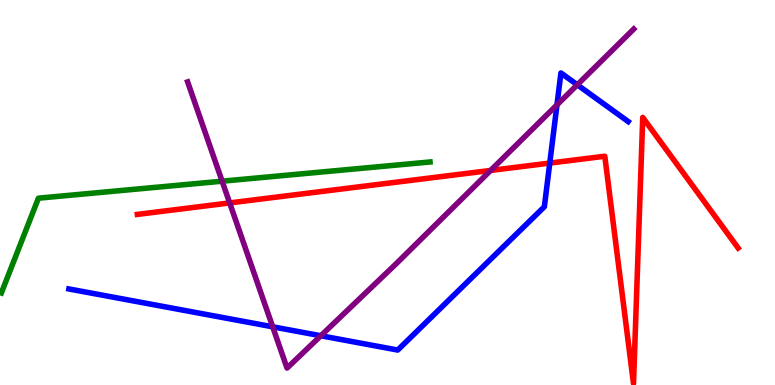[{'lines': ['blue', 'red'], 'intersections': [{'x': 7.09, 'y': 5.76}]}, {'lines': ['green', 'red'], 'intersections': []}, {'lines': ['purple', 'red'], 'intersections': [{'x': 2.96, 'y': 4.73}, {'x': 6.33, 'y': 5.57}]}, {'lines': ['blue', 'green'], 'intersections': []}, {'lines': ['blue', 'purple'], 'intersections': [{'x': 3.52, 'y': 1.51}, {'x': 4.14, 'y': 1.28}, {'x': 7.19, 'y': 7.28}, {'x': 7.45, 'y': 7.8}]}, {'lines': ['green', 'purple'], 'intersections': [{'x': 2.87, 'y': 5.29}]}]